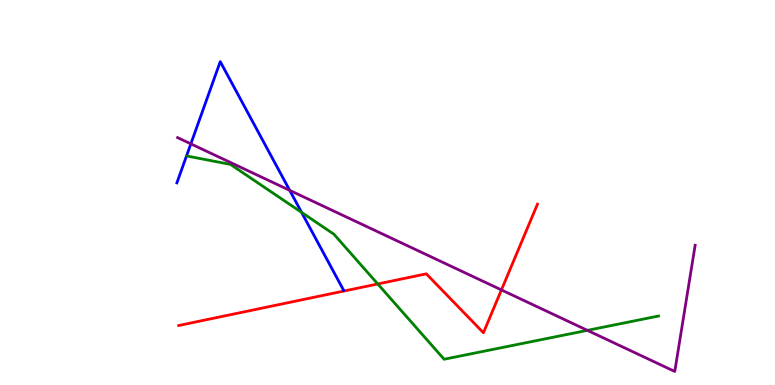[{'lines': ['blue', 'red'], 'intersections': []}, {'lines': ['green', 'red'], 'intersections': [{'x': 4.87, 'y': 2.62}]}, {'lines': ['purple', 'red'], 'intersections': [{'x': 6.47, 'y': 2.47}]}, {'lines': ['blue', 'green'], 'intersections': [{'x': 3.89, 'y': 4.48}]}, {'lines': ['blue', 'purple'], 'intersections': [{'x': 2.46, 'y': 6.26}, {'x': 3.74, 'y': 5.06}]}, {'lines': ['green', 'purple'], 'intersections': [{'x': 7.58, 'y': 1.42}]}]